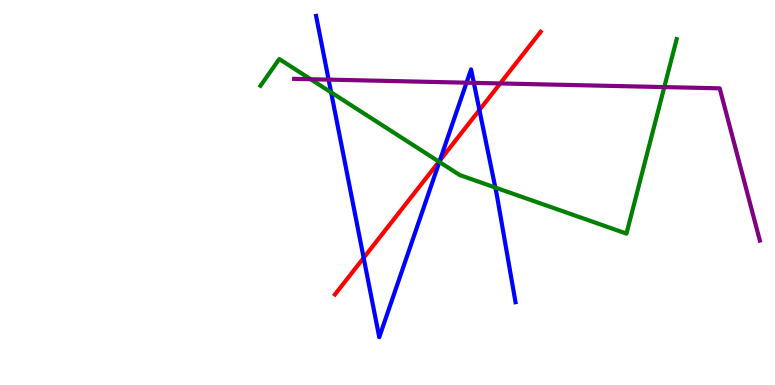[{'lines': ['blue', 'red'], 'intersections': [{'x': 4.69, 'y': 3.3}, {'x': 5.68, 'y': 5.83}, {'x': 6.19, 'y': 7.14}]}, {'lines': ['green', 'red'], 'intersections': [{'x': 5.66, 'y': 5.8}]}, {'lines': ['purple', 'red'], 'intersections': [{'x': 6.45, 'y': 7.83}]}, {'lines': ['blue', 'green'], 'intersections': [{'x': 4.27, 'y': 7.6}, {'x': 5.67, 'y': 5.79}, {'x': 6.39, 'y': 5.13}]}, {'lines': ['blue', 'purple'], 'intersections': [{'x': 4.24, 'y': 7.93}, {'x': 6.02, 'y': 7.85}, {'x': 6.11, 'y': 7.85}]}, {'lines': ['green', 'purple'], 'intersections': [{'x': 4.01, 'y': 7.94}, {'x': 8.57, 'y': 7.74}]}]